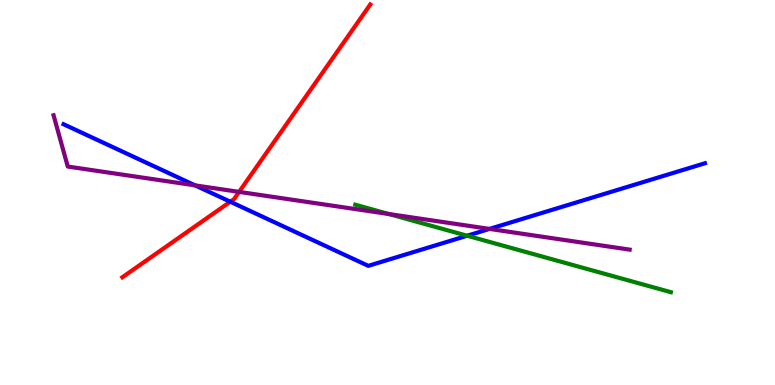[{'lines': ['blue', 'red'], 'intersections': [{'x': 2.97, 'y': 4.76}]}, {'lines': ['green', 'red'], 'intersections': []}, {'lines': ['purple', 'red'], 'intersections': [{'x': 3.09, 'y': 5.02}]}, {'lines': ['blue', 'green'], 'intersections': [{'x': 6.03, 'y': 3.88}]}, {'lines': ['blue', 'purple'], 'intersections': [{'x': 2.52, 'y': 5.19}, {'x': 6.32, 'y': 4.05}]}, {'lines': ['green', 'purple'], 'intersections': [{'x': 5.02, 'y': 4.44}]}]